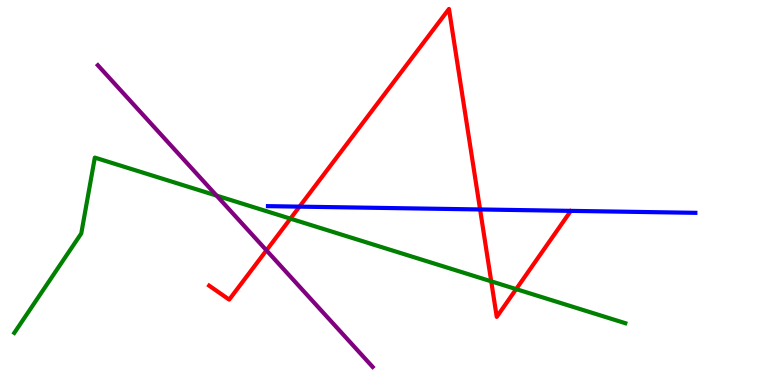[{'lines': ['blue', 'red'], 'intersections': [{'x': 3.86, 'y': 4.63}, {'x': 6.19, 'y': 4.56}]}, {'lines': ['green', 'red'], 'intersections': [{'x': 3.75, 'y': 4.32}, {'x': 6.34, 'y': 2.69}, {'x': 6.66, 'y': 2.49}]}, {'lines': ['purple', 'red'], 'intersections': [{'x': 3.44, 'y': 3.5}]}, {'lines': ['blue', 'green'], 'intersections': []}, {'lines': ['blue', 'purple'], 'intersections': []}, {'lines': ['green', 'purple'], 'intersections': [{'x': 2.79, 'y': 4.92}]}]